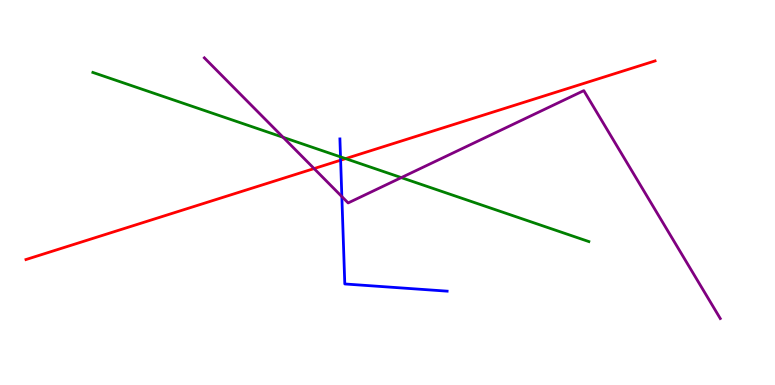[{'lines': ['blue', 'red'], 'intersections': [{'x': 4.4, 'y': 5.84}]}, {'lines': ['green', 'red'], 'intersections': [{'x': 4.46, 'y': 5.88}]}, {'lines': ['purple', 'red'], 'intersections': [{'x': 4.05, 'y': 5.62}]}, {'lines': ['blue', 'green'], 'intersections': [{'x': 4.39, 'y': 5.93}]}, {'lines': ['blue', 'purple'], 'intersections': [{'x': 4.41, 'y': 4.89}]}, {'lines': ['green', 'purple'], 'intersections': [{'x': 3.65, 'y': 6.43}, {'x': 5.18, 'y': 5.39}]}]